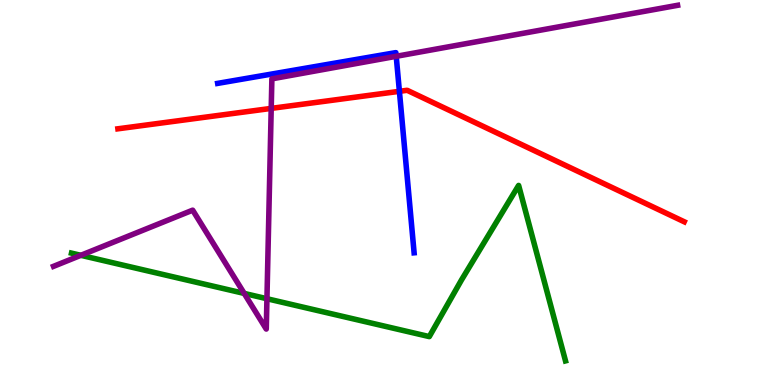[{'lines': ['blue', 'red'], 'intersections': [{'x': 5.15, 'y': 7.63}]}, {'lines': ['green', 'red'], 'intersections': []}, {'lines': ['purple', 'red'], 'intersections': [{'x': 3.5, 'y': 7.18}]}, {'lines': ['blue', 'green'], 'intersections': []}, {'lines': ['blue', 'purple'], 'intersections': [{'x': 5.11, 'y': 8.54}]}, {'lines': ['green', 'purple'], 'intersections': [{'x': 1.04, 'y': 3.37}, {'x': 3.15, 'y': 2.38}, {'x': 3.44, 'y': 2.24}]}]